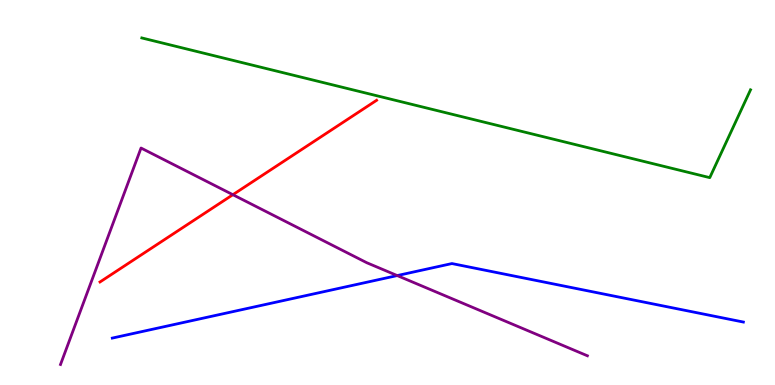[{'lines': ['blue', 'red'], 'intersections': []}, {'lines': ['green', 'red'], 'intersections': []}, {'lines': ['purple', 'red'], 'intersections': [{'x': 3.0, 'y': 4.94}]}, {'lines': ['blue', 'green'], 'intersections': []}, {'lines': ['blue', 'purple'], 'intersections': [{'x': 5.13, 'y': 2.84}]}, {'lines': ['green', 'purple'], 'intersections': []}]